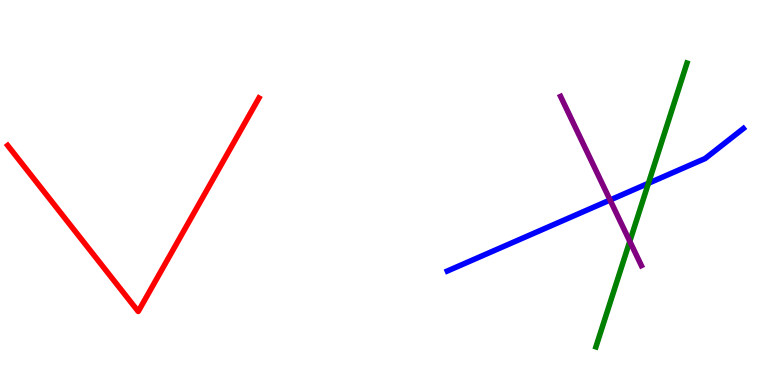[{'lines': ['blue', 'red'], 'intersections': []}, {'lines': ['green', 'red'], 'intersections': []}, {'lines': ['purple', 'red'], 'intersections': []}, {'lines': ['blue', 'green'], 'intersections': [{'x': 8.37, 'y': 5.24}]}, {'lines': ['blue', 'purple'], 'intersections': [{'x': 7.87, 'y': 4.8}]}, {'lines': ['green', 'purple'], 'intersections': [{'x': 8.13, 'y': 3.73}]}]